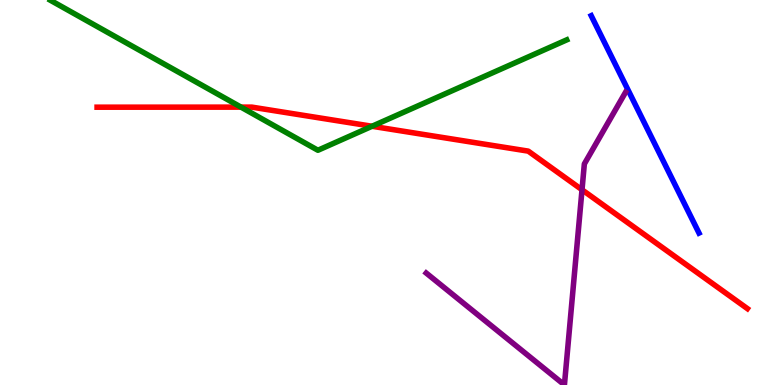[{'lines': ['blue', 'red'], 'intersections': []}, {'lines': ['green', 'red'], 'intersections': [{'x': 3.11, 'y': 7.22}, {'x': 4.8, 'y': 6.72}]}, {'lines': ['purple', 'red'], 'intersections': [{'x': 7.51, 'y': 5.07}]}, {'lines': ['blue', 'green'], 'intersections': []}, {'lines': ['blue', 'purple'], 'intersections': []}, {'lines': ['green', 'purple'], 'intersections': []}]